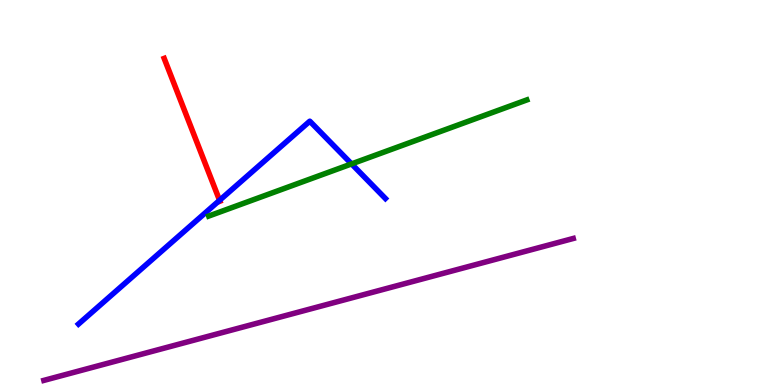[{'lines': ['blue', 'red'], 'intersections': [{'x': 2.83, 'y': 4.8}]}, {'lines': ['green', 'red'], 'intersections': []}, {'lines': ['purple', 'red'], 'intersections': []}, {'lines': ['blue', 'green'], 'intersections': [{'x': 4.54, 'y': 5.74}]}, {'lines': ['blue', 'purple'], 'intersections': []}, {'lines': ['green', 'purple'], 'intersections': []}]